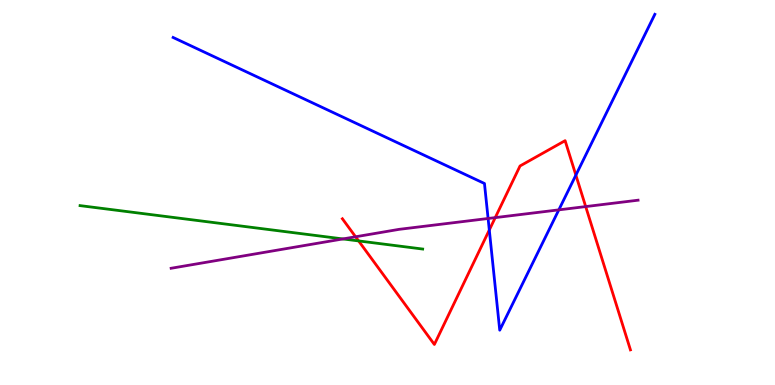[{'lines': ['blue', 'red'], 'intersections': [{'x': 6.31, 'y': 4.03}, {'x': 7.43, 'y': 5.45}]}, {'lines': ['green', 'red'], 'intersections': [{'x': 4.63, 'y': 3.74}]}, {'lines': ['purple', 'red'], 'intersections': [{'x': 4.59, 'y': 3.85}, {'x': 6.39, 'y': 4.35}, {'x': 7.56, 'y': 4.63}]}, {'lines': ['blue', 'green'], 'intersections': []}, {'lines': ['blue', 'purple'], 'intersections': [{'x': 6.3, 'y': 4.32}, {'x': 7.21, 'y': 4.55}]}, {'lines': ['green', 'purple'], 'intersections': [{'x': 4.42, 'y': 3.79}]}]